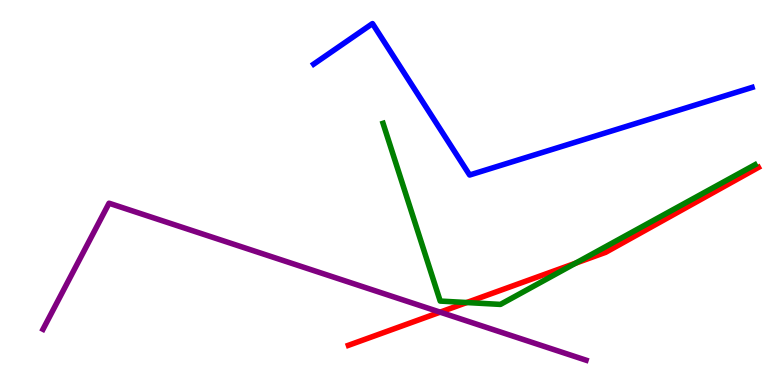[{'lines': ['blue', 'red'], 'intersections': []}, {'lines': ['green', 'red'], 'intersections': [{'x': 6.02, 'y': 2.14}, {'x': 7.43, 'y': 3.16}]}, {'lines': ['purple', 'red'], 'intersections': [{'x': 5.68, 'y': 1.89}]}, {'lines': ['blue', 'green'], 'intersections': []}, {'lines': ['blue', 'purple'], 'intersections': []}, {'lines': ['green', 'purple'], 'intersections': []}]